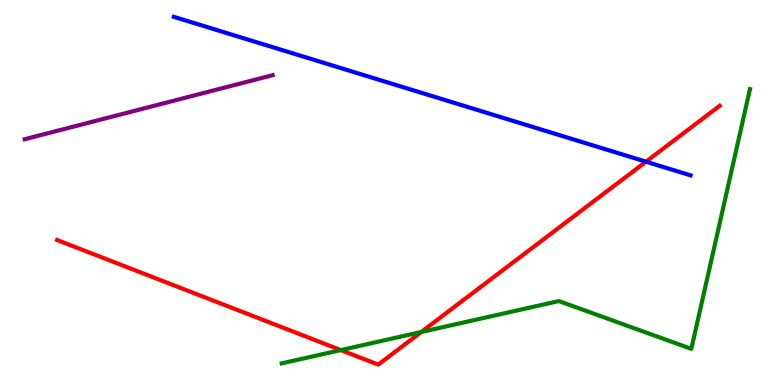[{'lines': ['blue', 'red'], 'intersections': [{'x': 8.34, 'y': 5.8}]}, {'lines': ['green', 'red'], 'intersections': [{'x': 4.4, 'y': 0.907}, {'x': 5.44, 'y': 1.38}]}, {'lines': ['purple', 'red'], 'intersections': []}, {'lines': ['blue', 'green'], 'intersections': []}, {'lines': ['blue', 'purple'], 'intersections': []}, {'lines': ['green', 'purple'], 'intersections': []}]